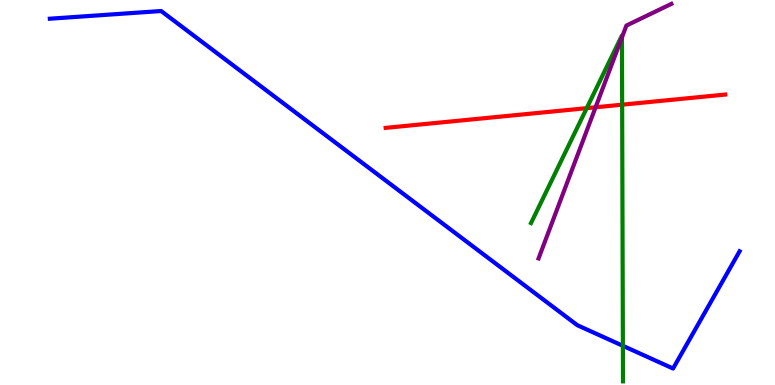[{'lines': ['blue', 'red'], 'intersections': []}, {'lines': ['green', 'red'], 'intersections': [{'x': 7.57, 'y': 7.19}, {'x': 8.03, 'y': 7.28}]}, {'lines': ['purple', 'red'], 'intersections': [{'x': 7.68, 'y': 7.21}]}, {'lines': ['blue', 'green'], 'intersections': [{'x': 8.04, 'y': 1.02}]}, {'lines': ['blue', 'purple'], 'intersections': []}, {'lines': ['green', 'purple'], 'intersections': [{'x': 8.02, 'y': 9.03}]}]